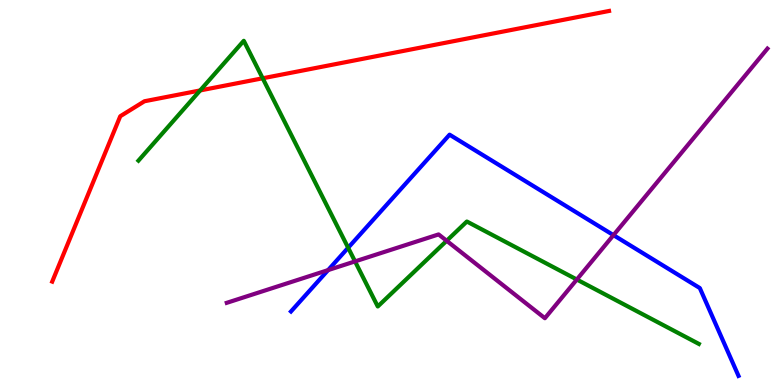[{'lines': ['blue', 'red'], 'intersections': []}, {'lines': ['green', 'red'], 'intersections': [{'x': 2.58, 'y': 7.65}, {'x': 3.39, 'y': 7.97}]}, {'lines': ['purple', 'red'], 'intersections': []}, {'lines': ['blue', 'green'], 'intersections': [{'x': 4.49, 'y': 3.56}]}, {'lines': ['blue', 'purple'], 'intersections': [{'x': 4.23, 'y': 2.98}, {'x': 7.92, 'y': 3.89}]}, {'lines': ['green', 'purple'], 'intersections': [{'x': 4.58, 'y': 3.21}, {'x': 5.76, 'y': 3.75}, {'x': 7.44, 'y': 2.74}]}]